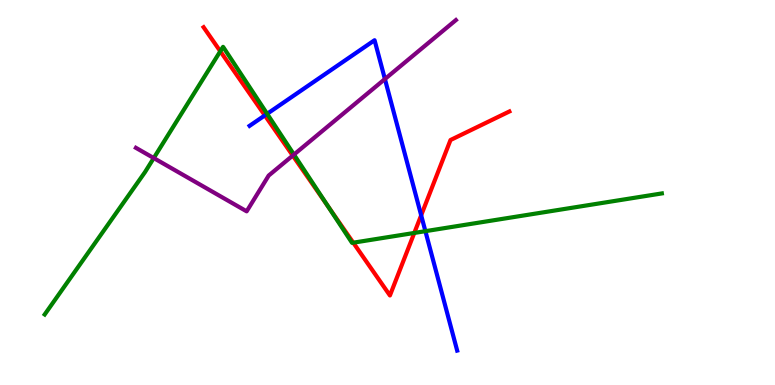[{'lines': ['blue', 'red'], 'intersections': [{'x': 3.42, 'y': 7.0}, {'x': 5.43, 'y': 4.41}]}, {'lines': ['green', 'red'], 'intersections': [{'x': 2.84, 'y': 8.67}, {'x': 4.24, 'y': 4.63}, {'x': 4.56, 'y': 3.7}, {'x': 5.35, 'y': 3.95}]}, {'lines': ['purple', 'red'], 'intersections': [{'x': 3.78, 'y': 5.96}]}, {'lines': ['blue', 'green'], 'intersections': [{'x': 3.45, 'y': 7.04}, {'x': 5.49, 'y': 4.0}]}, {'lines': ['blue', 'purple'], 'intersections': [{'x': 4.97, 'y': 7.95}]}, {'lines': ['green', 'purple'], 'intersections': [{'x': 1.98, 'y': 5.89}, {'x': 3.79, 'y': 5.99}]}]